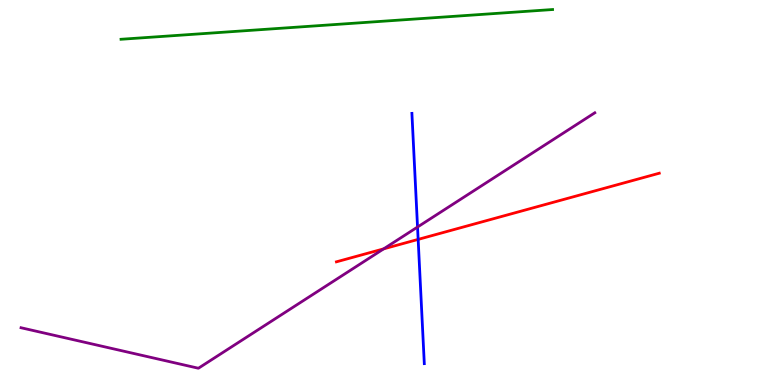[{'lines': ['blue', 'red'], 'intersections': [{'x': 5.4, 'y': 3.78}]}, {'lines': ['green', 'red'], 'intersections': []}, {'lines': ['purple', 'red'], 'intersections': [{'x': 4.95, 'y': 3.54}]}, {'lines': ['blue', 'green'], 'intersections': []}, {'lines': ['blue', 'purple'], 'intersections': [{'x': 5.39, 'y': 4.1}]}, {'lines': ['green', 'purple'], 'intersections': []}]